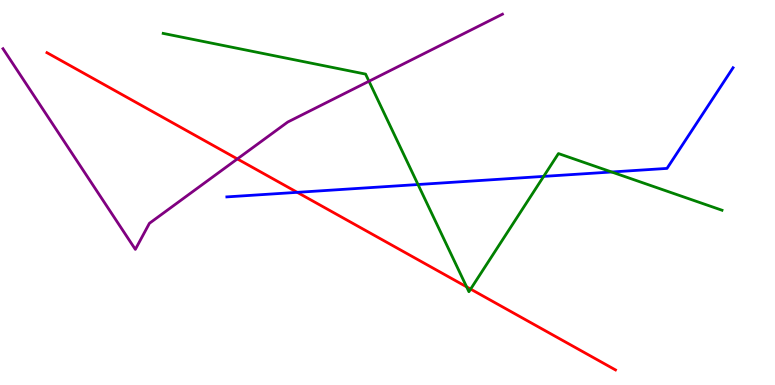[{'lines': ['blue', 'red'], 'intersections': [{'x': 3.84, 'y': 5.0}]}, {'lines': ['green', 'red'], 'intersections': [{'x': 6.02, 'y': 2.55}, {'x': 6.07, 'y': 2.49}]}, {'lines': ['purple', 'red'], 'intersections': [{'x': 3.06, 'y': 5.87}]}, {'lines': ['blue', 'green'], 'intersections': [{'x': 5.39, 'y': 5.21}, {'x': 7.01, 'y': 5.42}, {'x': 7.89, 'y': 5.53}]}, {'lines': ['blue', 'purple'], 'intersections': []}, {'lines': ['green', 'purple'], 'intersections': [{'x': 4.76, 'y': 7.89}]}]